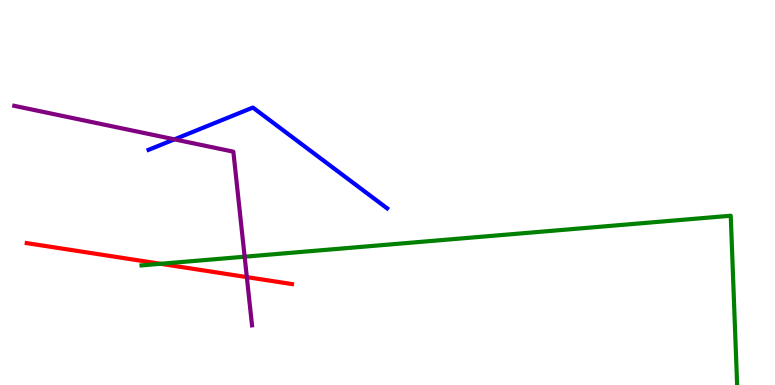[{'lines': ['blue', 'red'], 'intersections': []}, {'lines': ['green', 'red'], 'intersections': [{'x': 2.07, 'y': 3.15}]}, {'lines': ['purple', 'red'], 'intersections': [{'x': 3.18, 'y': 2.8}]}, {'lines': ['blue', 'green'], 'intersections': []}, {'lines': ['blue', 'purple'], 'intersections': [{'x': 2.25, 'y': 6.38}]}, {'lines': ['green', 'purple'], 'intersections': [{'x': 3.16, 'y': 3.33}]}]